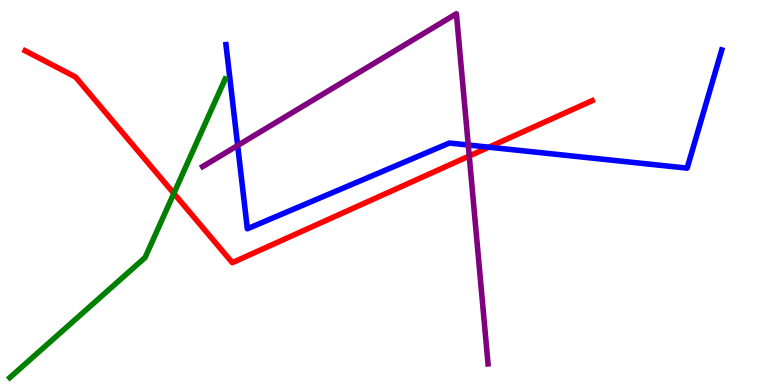[{'lines': ['blue', 'red'], 'intersections': [{'x': 6.31, 'y': 6.18}]}, {'lines': ['green', 'red'], 'intersections': [{'x': 2.24, 'y': 4.98}]}, {'lines': ['purple', 'red'], 'intersections': [{'x': 6.05, 'y': 5.95}]}, {'lines': ['blue', 'green'], 'intersections': []}, {'lines': ['blue', 'purple'], 'intersections': [{'x': 3.07, 'y': 6.22}, {'x': 6.04, 'y': 6.23}]}, {'lines': ['green', 'purple'], 'intersections': []}]